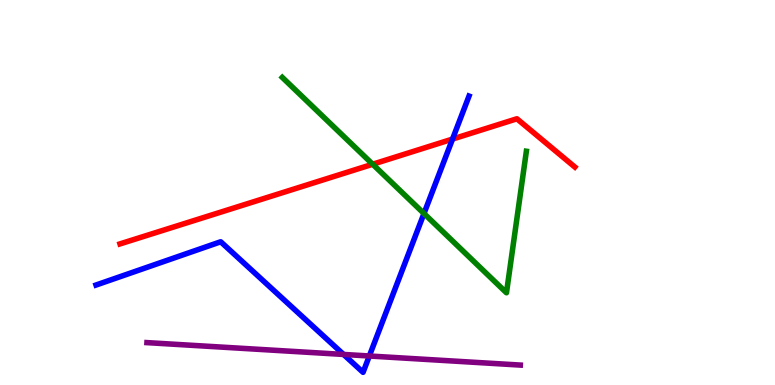[{'lines': ['blue', 'red'], 'intersections': [{'x': 5.84, 'y': 6.39}]}, {'lines': ['green', 'red'], 'intersections': [{'x': 4.81, 'y': 5.73}]}, {'lines': ['purple', 'red'], 'intersections': []}, {'lines': ['blue', 'green'], 'intersections': [{'x': 5.47, 'y': 4.45}]}, {'lines': ['blue', 'purple'], 'intersections': [{'x': 4.43, 'y': 0.794}, {'x': 4.77, 'y': 0.753}]}, {'lines': ['green', 'purple'], 'intersections': []}]